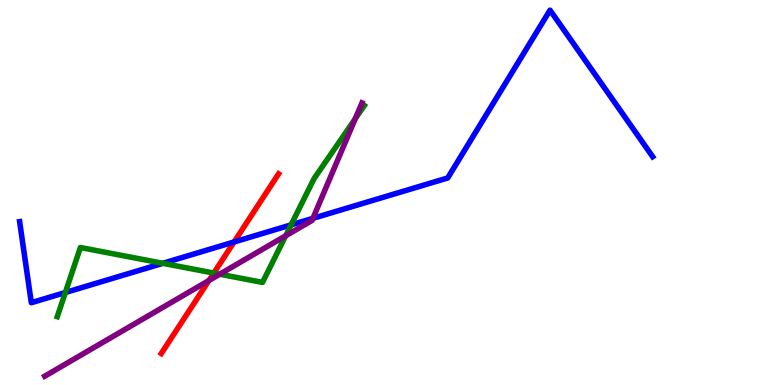[{'lines': ['blue', 'red'], 'intersections': [{'x': 3.02, 'y': 3.72}]}, {'lines': ['green', 'red'], 'intersections': [{'x': 2.76, 'y': 2.91}]}, {'lines': ['purple', 'red'], 'intersections': [{'x': 2.7, 'y': 2.71}]}, {'lines': ['blue', 'green'], 'intersections': [{'x': 0.843, 'y': 2.4}, {'x': 2.1, 'y': 3.16}, {'x': 3.76, 'y': 4.16}]}, {'lines': ['blue', 'purple'], 'intersections': [{'x': 4.04, 'y': 4.33}]}, {'lines': ['green', 'purple'], 'intersections': [{'x': 2.84, 'y': 2.88}, {'x': 3.69, 'y': 3.88}, {'x': 4.58, 'y': 6.91}]}]